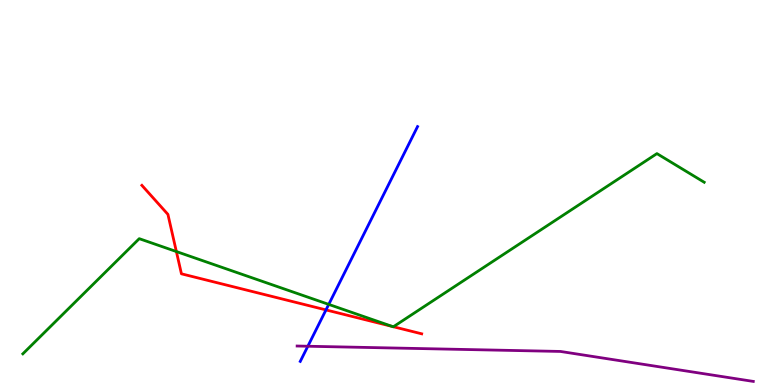[{'lines': ['blue', 'red'], 'intersections': [{'x': 4.21, 'y': 1.95}]}, {'lines': ['green', 'red'], 'intersections': [{'x': 2.28, 'y': 3.47}, {'x': 5.07, 'y': 1.52}, {'x': 5.08, 'y': 1.51}]}, {'lines': ['purple', 'red'], 'intersections': []}, {'lines': ['blue', 'green'], 'intersections': [{'x': 4.24, 'y': 2.09}]}, {'lines': ['blue', 'purple'], 'intersections': [{'x': 3.97, 'y': 1.01}]}, {'lines': ['green', 'purple'], 'intersections': []}]